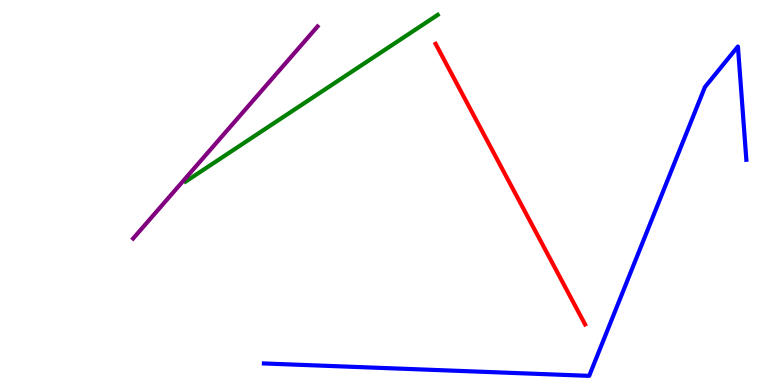[{'lines': ['blue', 'red'], 'intersections': []}, {'lines': ['green', 'red'], 'intersections': []}, {'lines': ['purple', 'red'], 'intersections': []}, {'lines': ['blue', 'green'], 'intersections': []}, {'lines': ['blue', 'purple'], 'intersections': []}, {'lines': ['green', 'purple'], 'intersections': []}]